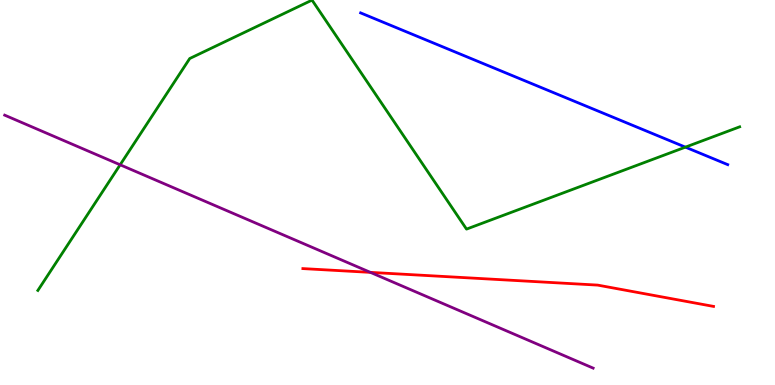[{'lines': ['blue', 'red'], 'intersections': []}, {'lines': ['green', 'red'], 'intersections': []}, {'lines': ['purple', 'red'], 'intersections': [{'x': 4.78, 'y': 2.93}]}, {'lines': ['blue', 'green'], 'intersections': [{'x': 8.84, 'y': 6.18}]}, {'lines': ['blue', 'purple'], 'intersections': []}, {'lines': ['green', 'purple'], 'intersections': [{'x': 1.55, 'y': 5.72}]}]